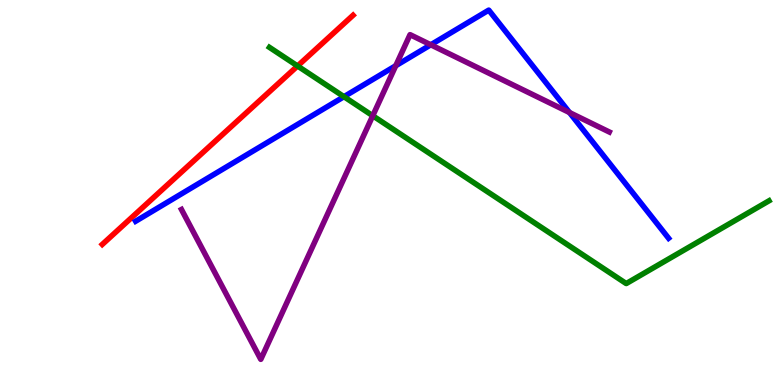[{'lines': ['blue', 'red'], 'intersections': []}, {'lines': ['green', 'red'], 'intersections': [{'x': 3.84, 'y': 8.29}]}, {'lines': ['purple', 'red'], 'intersections': []}, {'lines': ['blue', 'green'], 'intersections': [{'x': 4.44, 'y': 7.49}]}, {'lines': ['blue', 'purple'], 'intersections': [{'x': 5.11, 'y': 8.29}, {'x': 5.56, 'y': 8.84}, {'x': 7.35, 'y': 7.08}]}, {'lines': ['green', 'purple'], 'intersections': [{'x': 4.81, 'y': 6.99}]}]